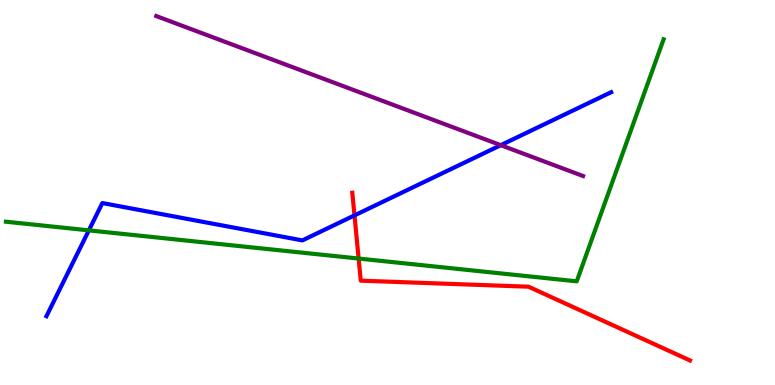[{'lines': ['blue', 'red'], 'intersections': [{'x': 4.57, 'y': 4.41}]}, {'lines': ['green', 'red'], 'intersections': [{'x': 4.63, 'y': 3.28}]}, {'lines': ['purple', 'red'], 'intersections': []}, {'lines': ['blue', 'green'], 'intersections': [{'x': 1.15, 'y': 4.02}]}, {'lines': ['blue', 'purple'], 'intersections': [{'x': 6.46, 'y': 6.23}]}, {'lines': ['green', 'purple'], 'intersections': []}]